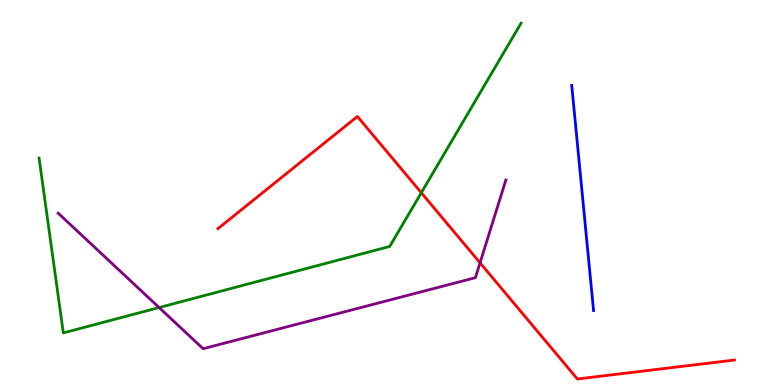[{'lines': ['blue', 'red'], 'intersections': []}, {'lines': ['green', 'red'], 'intersections': [{'x': 5.44, 'y': 4.99}]}, {'lines': ['purple', 'red'], 'intersections': [{'x': 6.19, 'y': 3.17}]}, {'lines': ['blue', 'green'], 'intersections': []}, {'lines': ['blue', 'purple'], 'intersections': []}, {'lines': ['green', 'purple'], 'intersections': [{'x': 2.05, 'y': 2.01}]}]